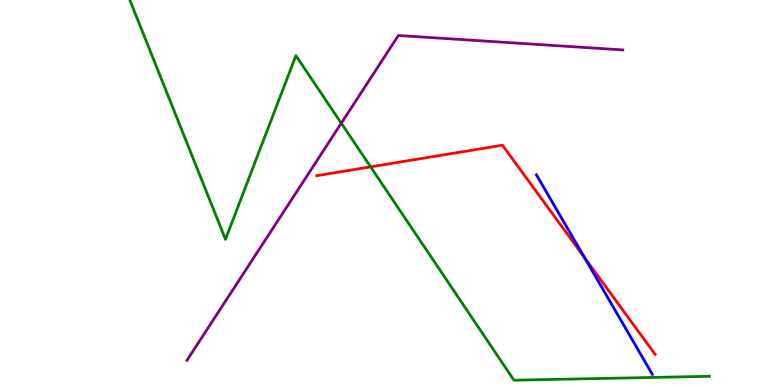[{'lines': ['blue', 'red'], 'intersections': [{'x': 7.54, 'y': 3.3}]}, {'lines': ['green', 'red'], 'intersections': [{'x': 4.78, 'y': 5.67}]}, {'lines': ['purple', 'red'], 'intersections': []}, {'lines': ['blue', 'green'], 'intersections': []}, {'lines': ['blue', 'purple'], 'intersections': []}, {'lines': ['green', 'purple'], 'intersections': [{'x': 4.4, 'y': 6.8}]}]